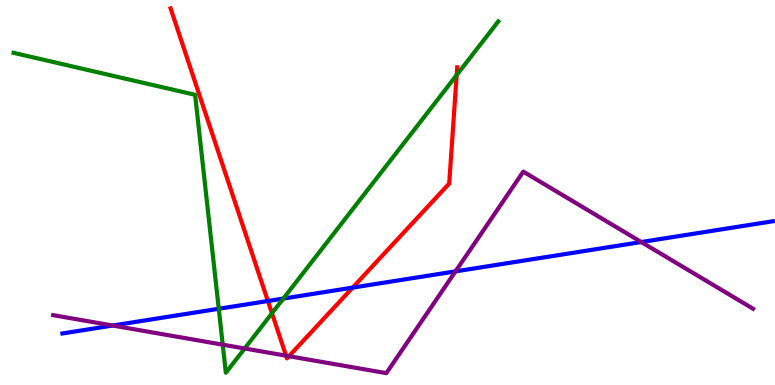[{'lines': ['blue', 'red'], 'intersections': [{'x': 3.46, 'y': 2.18}, {'x': 4.55, 'y': 2.53}]}, {'lines': ['green', 'red'], 'intersections': [{'x': 3.51, 'y': 1.86}, {'x': 5.89, 'y': 8.05}]}, {'lines': ['purple', 'red'], 'intersections': [{'x': 3.69, 'y': 0.761}, {'x': 3.73, 'y': 0.748}]}, {'lines': ['blue', 'green'], 'intersections': [{'x': 2.82, 'y': 1.98}, {'x': 3.66, 'y': 2.24}]}, {'lines': ['blue', 'purple'], 'intersections': [{'x': 1.45, 'y': 1.54}, {'x': 5.88, 'y': 2.95}, {'x': 8.27, 'y': 3.71}]}, {'lines': ['green', 'purple'], 'intersections': [{'x': 2.87, 'y': 1.05}, {'x': 3.16, 'y': 0.948}]}]